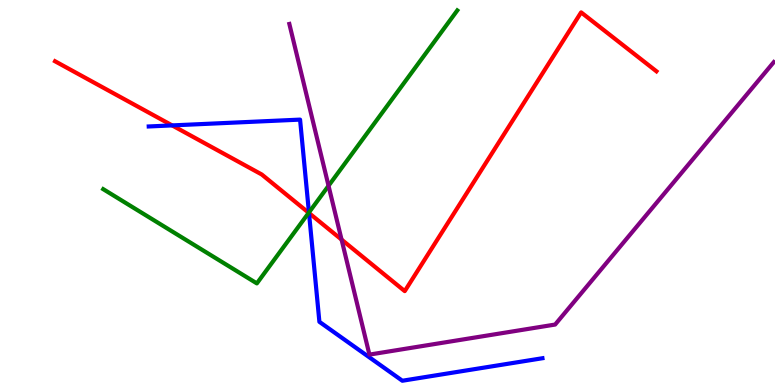[{'lines': ['blue', 'red'], 'intersections': [{'x': 2.22, 'y': 6.74}, {'x': 3.99, 'y': 4.47}]}, {'lines': ['green', 'red'], 'intersections': [{'x': 3.98, 'y': 4.47}]}, {'lines': ['purple', 'red'], 'intersections': [{'x': 4.41, 'y': 3.78}]}, {'lines': ['blue', 'green'], 'intersections': [{'x': 3.99, 'y': 4.48}]}, {'lines': ['blue', 'purple'], 'intersections': []}, {'lines': ['green', 'purple'], 'intersections': [{'x': 4.24, 'y': 5.17}]}]